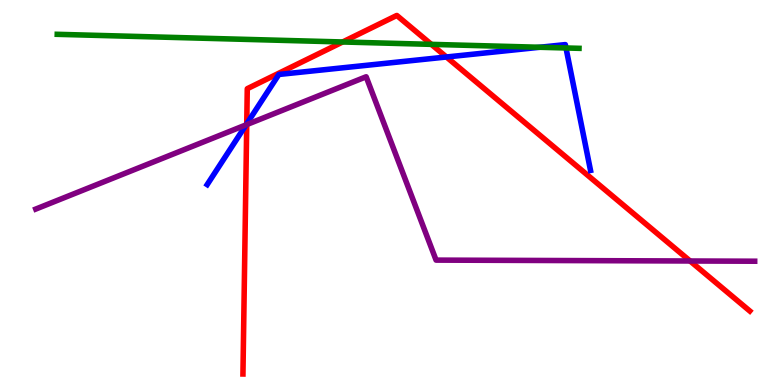[{'lines': ['blue', 'red'], 'intersections': [{'x': 3.18, 'y': 6.78}, {'x': 5.76, 'y': 8.52}]}, {'lines': ['green', 'red'], 'intersections': [{'x': 4.42, 'y': 8.91}, {'x': 5.57, 'y': 8.85}]}, {'lines': ['purple', 'red'], 'intersections': [{'x': 3.18, 'y': 6.76}, {'x': 8.9, 'y': 3.22}]}, {'lines': ['blue', 'green'], 'intersections': [{'x': 6.96, 'y': 8.77}, {'x': 7.3, 'y': 8.75}]}, {'lines': ['blue', 'purple'], 'intersections': [{'x': 3.17, 'y': 6.76}]}, {'lines': ['green', 'purple'], 'intersections': []}]